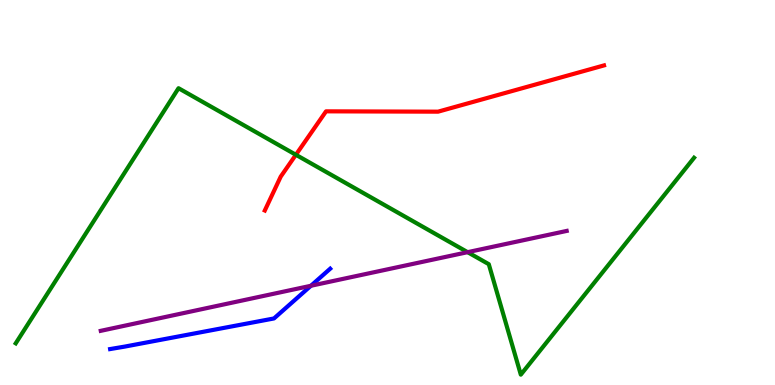[{'lines': ['blue', 'red'], 'intersections': []}, {'lines': ['green', 'red'], 'intersections': [{'x': 3.82, 'y': 5.98}]}, {'lines': ['purple', 'red'], 'intersections': []}, {'lines': ['blue', 'green'], 'intersections': []}, {'lines': ['blue', 'purple'], 'intersections': [{'x': 4.01, 'y': 2.58}]}, {'lines': ['green', 'purple'], 'intersections': [{'x': 6.03, 'y': 3.45}]}]